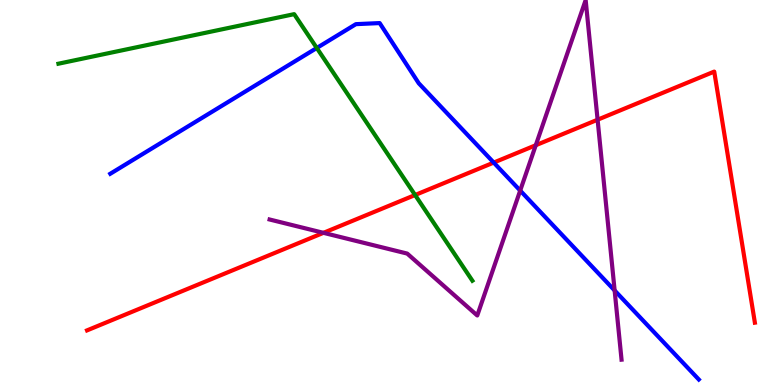[{'lines': ['blue', 'red'], 'intersections': [{'x': 6.37, 'y': 5.78}]}, {'lines': ['green', 'red'], 'intersections': [{'x': 5.36, 'y': 4.93}]}, {'lines': ['purple', 'red'], 'intersections': [{'x': 4.17, 'y': 3.95}, {'x': 6.91, 'y': 6.23}, {'x': 7.71, 'y': 6.89}]}, {'lines': ['blue', 'green'], 'intersections': [{'x': 4.09, 'y': 8.75}]}, {'lines': ['blue', 'purple'], 'intersections': [{'x': 6.71, 'y': 5.05}, {'x': 7.93, 'y': 2.46}]}, {'lines': ['green', 'purple'], 'intersections': []}]